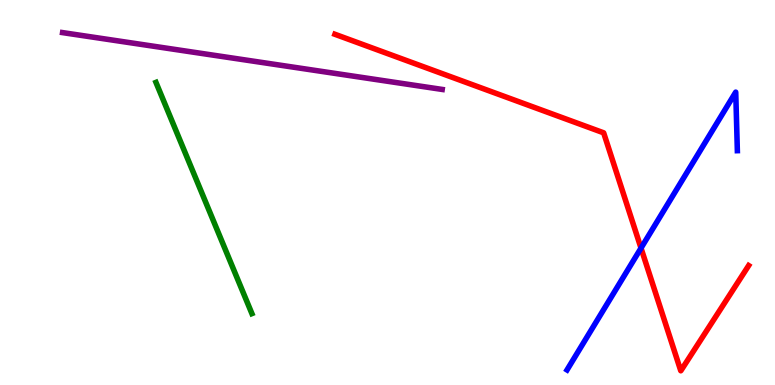[{'lines': ['blue', 'red'], 'intersections': [{'x': 8.27, 'y': 3.56}]}, {'lines': ['green', 'red'], 'intersections': []}, {'lines': ['purple', 'red'], 'intersections': []}, {'lines': ['blue', 'green'], 'intersections': []}, {'lines': ['blue', 'purple'], 'intersections': []}, {'lines': ['green', 'purple'], 'intersections': []}]